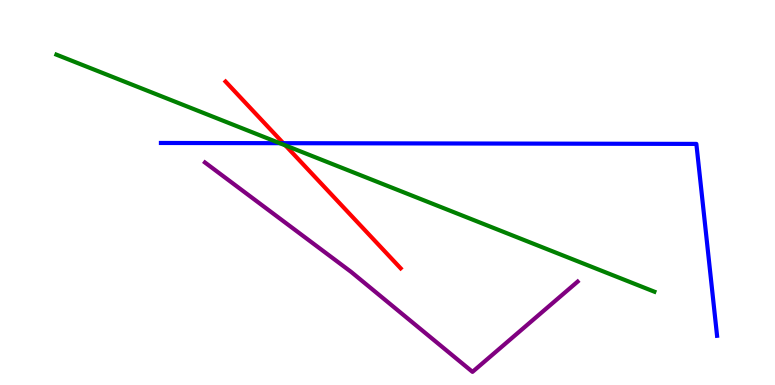[{'lines': ['blue', 'red'], 'intersections': [{'x': 3.66, 'y': 6.28}]}, {'lines': ['green', 'red'], 'intersections': [{'x': 3.68, 'y': 6.22}]}, {'lines': ['purple', 'red'], 'intersections': []}, {'lines': ['blue', 'green'], 'intersections': [{'x': 3.61, 'y': 6.28}]}, {'lines': ['blue', 'purple'], 'intersections': []}, {'lines': ['green', 'purple'], 'intersections': []}]